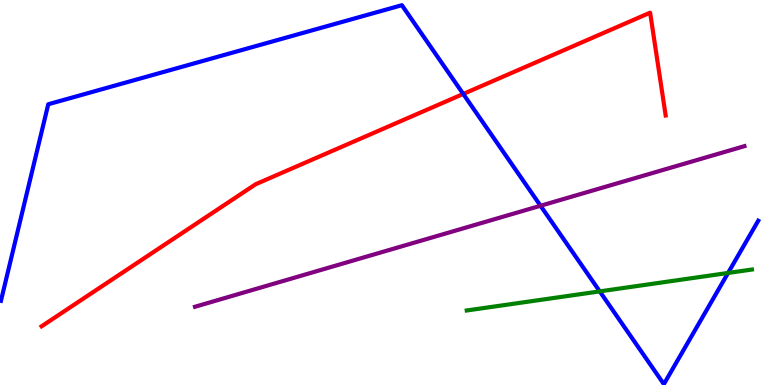[{'lines': ['blue', 'red'], 'intersections': [{'x': 5.98, 'y': 7.56}]}, {'lines': ['green', 'red'], 'intersections': []}, {'lines': ['purple', 'red'], 'intersections': []}, {'lines': ['blue', 'green'], 'intersections': [{'x': 7.74, 'y': 2.43}, {'x': 9.39, 'y': 2.91}]}, {'lines': ['blue', 'purple'], 'intersections': [{'x': 6.97, 'y': 4.66}]}, {'lines': ['green', 'purple'], 'intersections': []}]